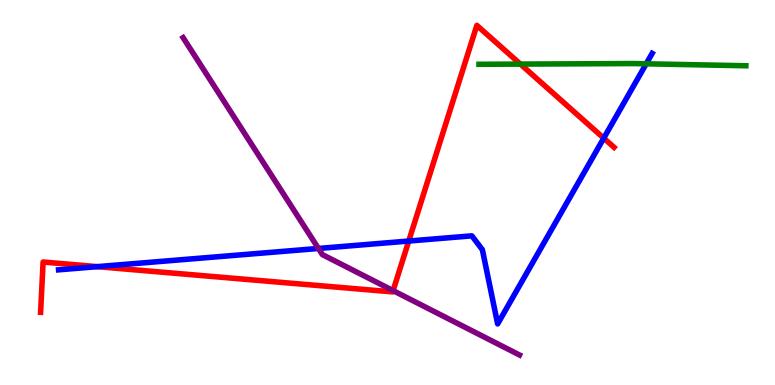[{'lines': ['blue', 'red'], 'intersections': [{'x': 1.26, 'y': 3.07}, {'x': 5.27, 'y': 3.74}, {'x': 7.79, 'y': 6.41}]}, {'lines': ['green', 'red'], 'intersections': [{'x': 6.71, 'y': 8.34}]}, {'lines': ['purple', 'red'], 'intersections': [{'x': 5.07, 'y': 2.45}]}, {'lines': ['blue', 'green'], 'intersections': [{'x': 8.34, 'y': 8.34}]}, {'lines': ['blue', 'purple'], 'intersections': [{'x': 4.11, 'y': 3.55}]}, {'lines': ['green', 'purple'], 'intersections': []}]